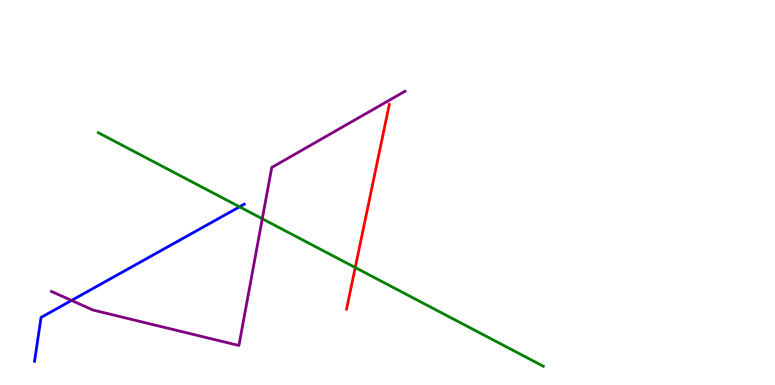[{'lines': ['blue', 'red'], 'intersections': []}, {'lines': ['green', 'red'], 'intersections': [{'x': 4.58, 'y': 3.05}]}, {'lines': ['purple', 'red'], 'intersections': []}, {'lines': ['blue', 'green'], 'intersections': [{'x': 3.09, 'y': 4.63}]}, {'lines': ['blue', 'purple'], 'intersections': [{'x': 0.923, 'y': 2.2}]}, {'lines': ['green', 'purple'], 'intersections': [{'x': 3.38, 'y': 4.32}]}]